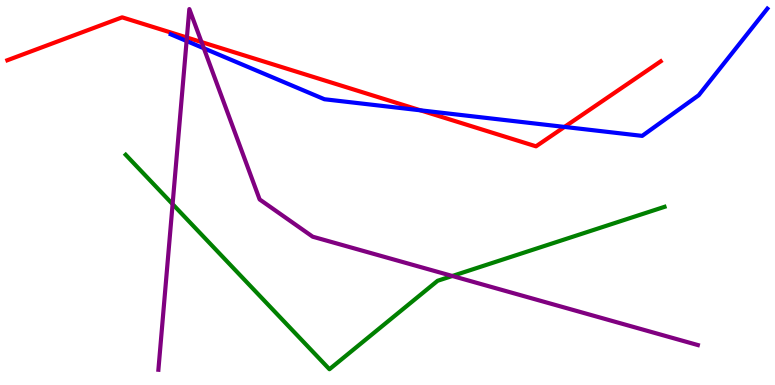[{'lines': ['blue', 'red'], 'intersections': [{'x': 5.43, 'y': 7.13}, {'x': 7.28, 'y': 6.7}]}, {'lines': ['green', 'red'], 'intersections': []}, {'lines': ['purple', 'red'], 'intersections': [{'x': 2.41, 'y': 9.03}, {'x': 2.6, 'y': 8.91}]}, {'lines': ['blue', 'green'], 'intersections': []}, {'lines': ['blue', 'purple'], 'intersections': [{'x': 2.41, 'y': 8.93}, {'x': 2.63, 'y': 8.75}]}, {'lines': ['green', 'purple'], 'intersections': [{'x': 2.23, 'y': 4.7}, {'x': 5.84, 'y': 2.83}]}]